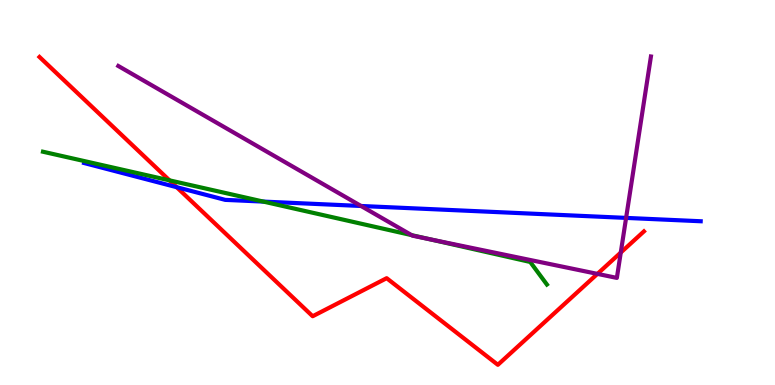[{'lines': ['blue', 'red'], 'intersections': [{'x': 2.28, 'y': 5.14}]}, {'lines': ['green', 'red'], 'intersections': [{'x': 2.19, 'y': 5.32}]}, {'lines': ['purple', 'red'], 'intersections': [{'x': 7.71, 'y': 2.89}, {'x': 8.01, 'y': 3.44}]}, {'lines': ['blue', 'green'], 'intersections': [{'x': 3.4, 'y': 4.76}]}, {'lines': ['blue', 'purple'], 'intersections': [{'x': 4.66, 'y': 4.65}, {'x': 8.08, 'y': 4.34}]}, {'lines': ['green', 'purple'], 'intersections': [{'x': 5.31, 'y': 3.89}, {'x': 5.55, 'y': 3.78}]}]